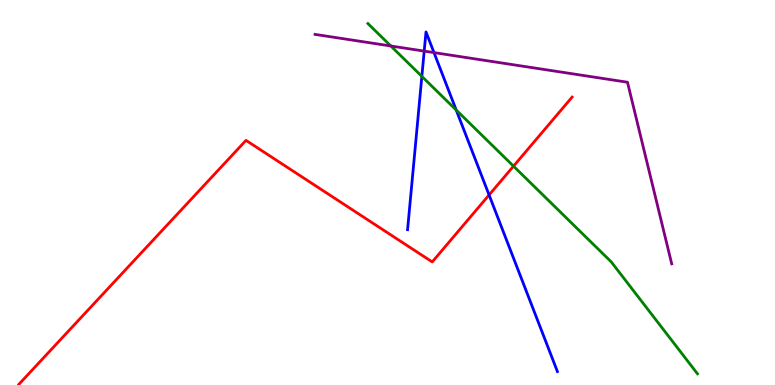[{'lines': ['blue', 'red'], 'intersections': [{'x': 6.31, 'y': 4.94}]}, {'lines': ['green', 'red'], 'intersections': [{'x': 6.63, 'y': 5.68}]}, {'lines': ['purple', 'red'], 'intersections': []}, {'lines': ['blue', 'green'], 'intersections': [{'x': 5.44, 'y': 8.02}, {'x': 5.89, 'y': 7.14}]}, {'lines': ['blue', 'purple'], 'intersections': [{'x': 5.47, 'y': 8.67}, {'x': 5.6, 'y': 8.63}]}, {'lines': ['green', 'purple'], 'intersections': [{'x': 5.04, 'y': 8.81}]}]